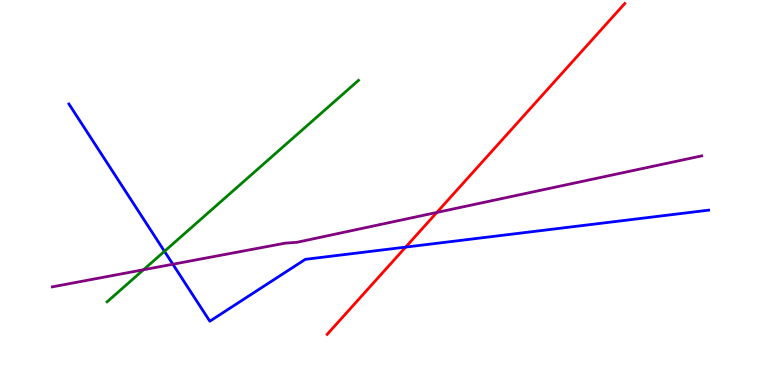[{'lines': ['blue', 'red'], 'intersections': [{'x': 5.23, 'y': 3.58}]}, {'lines': ['green', 'red'], 'intersections': []}, {'lines': ['purple', 'red'], 'intersections': [{'x': 5.64, 'y': 4.48}]}, {'lines': ['blue', 'green'], 'intersections': [{'x': 2.12, 'y': 3.47}]}, {'lines': ['blue', 'purple'], 'intersections': [{'x': 2.23, 'y': 3.14}]}, {'lines': ['green', 'purple'], 'intersections': [{'x': 1.85, 'y': 2.99}]}]